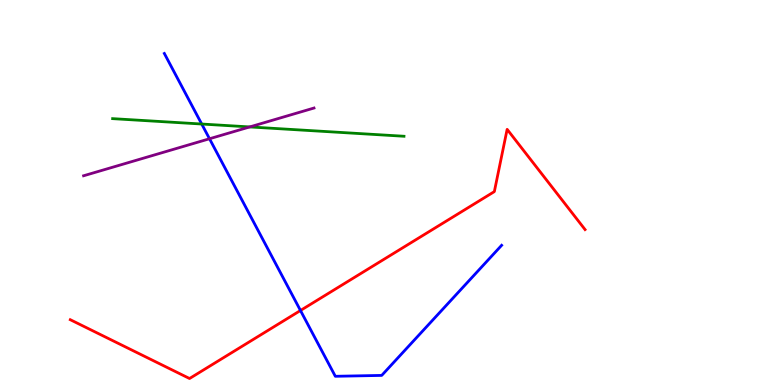[{'lines': ['blue', 'red'], 'intersections': [{'x': 3.88, 'y': 1.94}]}, {'lines': ['green', 'red'], 'intersections': []}, {'lines': ['purple', 'red'], 'intersections': []}, {'lines': ['blue', 'green'], 'intersections': [{'x': 2.6, 'y': 6.78}]}, {'lines': ['blue', 'purple'], 'intersections': [{'x': 2.7, 'y': 6.4}]}, {'lines': ['green', 'purple'], 'intersections': [{'x': 3.22, 'y': 6.7}]}]